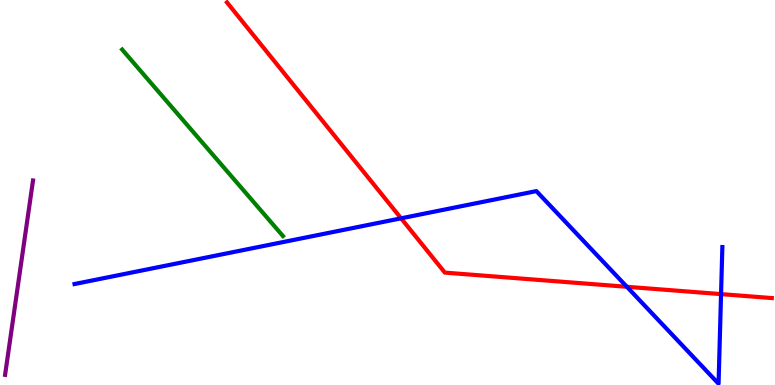[{'lines': ['blue', 'red'], 'intersections': [{'x': 5.18, 'y': 4.33}, {'x': 8.09, 'y': 2.55}, {'x': 9.3, 'y': 2.36}]}, {'lines': ['green', 'red'], 'intersections': []}, {'lines': ['purple', 'red'], 'intersections': []}, {'lines': ['blue', 'green'], 'intersections': []}, {'lines': ['blue', 'purple'], 'intersections': []}, {'lines': ['green', 'purple'], 'intersections': []}]